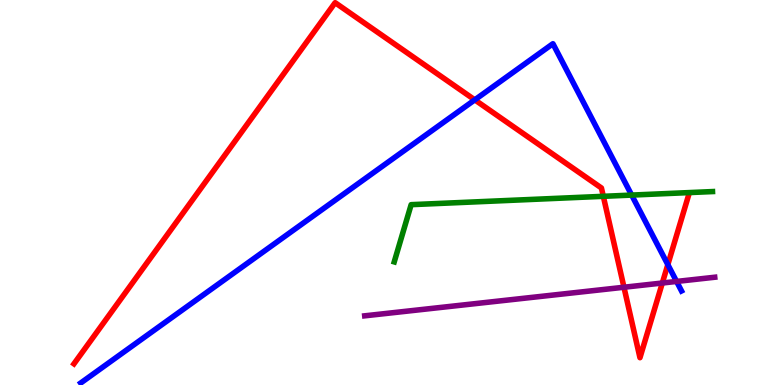[{'lines': ['blue', 'red'], 'intersections': [{'x': 6.13, 'y': 7.41}, {'x': 8.62, 'y': 3.13}]}, {'lines': ['green', 'red'], 'intersections': [{'x': 7.78, 'y': 4.9}]}, {'lines': ['purple', 'red'], 'intersections': [{'x': 8.05, 'y': 2.54}, {'x': 8.55, 'y': 2.65}]}, {'lines': ['blue', 'green'], 'intersections': [{'x': 8.15, 'y': 4.93}]}, {'lines': ['blue', 'purple'], 'intersections': [{'x': 8.73, 'y': 2.69}]}, {'lines': ['green', 'purple'], 'intersections': []}]